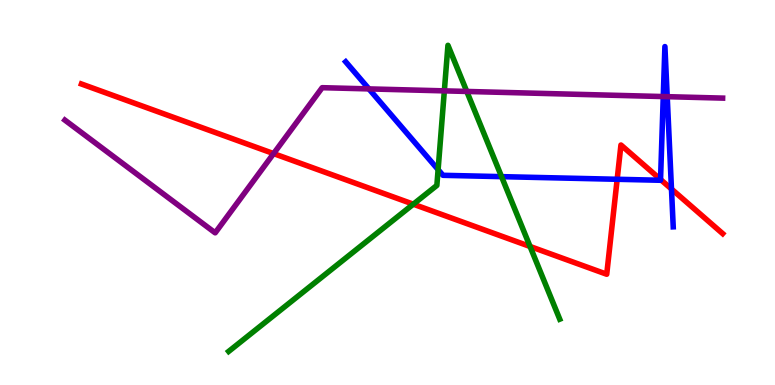[{'lines': ['blue', 'red'], 'intersections': [{'x': 7.96, 'y': 5.34}, {'x': 8.52, 'y': 5.34}, {'x': 8.66, 'y': 5.09}]}, {'lines': ['green', 'red'], 'intersections': [{'x': 5.33, 'y': 4.7}, {'x': 6.84, 'y': 3.6}]}, {'lines': ['purple', 'red'], 'intersections': [{'x': 3.53, 'y': 6.01}]}, {'lines': ['blue', 'green'], 'intersections': [{'x': 5.65, 'y': 5.59}, {'x': 6.47, 'y': 5.41}]}, {'lines': ['blue', 'purple'], 'intersections': [{'x': 4.76, 'y': 7.69}, {'x': 8.56, 'y': 7.49}, {'x': 8.61, 'y': 7.49}]}, {'lines': ['green', 'purple'], 'intersections': [{'x': 5.73, 'y': 7.64}, {'x': 6.02, 'y': 7.62}]}]